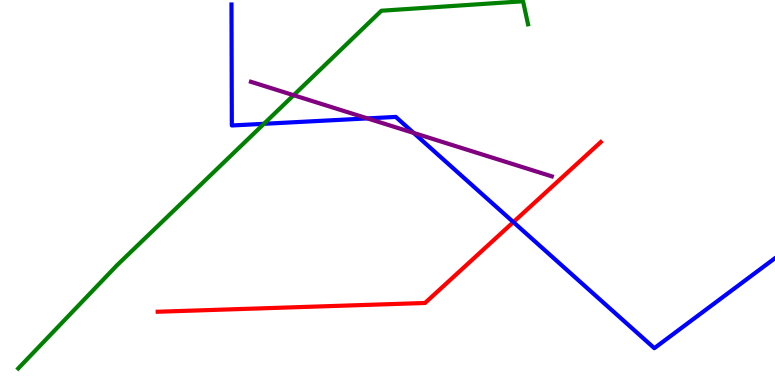[{'lines': ['blue', 'red'], 'intersections': [{'x': 6.62, 'y': 4.23}]}, {'lines': ['green', 'red'], 'intersections': []}, {'lines': ['purple', 'red'], 'intersections': []}, {'lines': ['blue', 'green'], 'intersections': [{'x': 3.41, 'y': 6.78}]}, {'lines': ['blue', 'purple'], 'intersections': [{'x': 4.74, 'y': 6.92}, {'x': 5.34, 'y': 6.55}]}, {'lines': ['green', 'purple'], 'intersections': [{'x': 3.79, 'y': 7.53}]}]